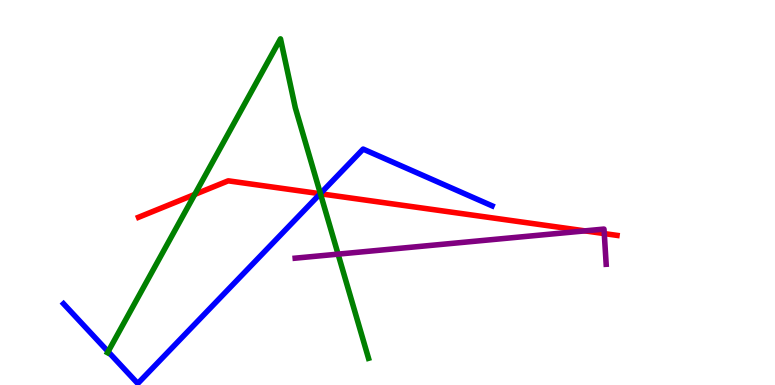[{'lines': ['blue', 'red'], 'intersections': [{'x': 4.13, 'y': 4.97}]}, {'lines': ['green', 'red'], 'intersections': [{'x': 2.51, 'y': 4.95}, {'x': 4.13, 'y': 4.97}]}, {'lines': ['purple', 'red'], 'intersections': [{'x': 7.55, 'y': 4.0}, {'x': 7.8, 'y': 3.93}]}, {'lines': ['blue', 'green'], 'intersections': [{'x': 1.39, 'y': 0.867}, {'x': 4.13, 'y': 4.97}]}, {'lines': ['blue', 'purple'], 'intersections': []}, {'lines': ['green', 'purple'], 'intersections': [{'x': 4.36, 'y': 3.4}]}]